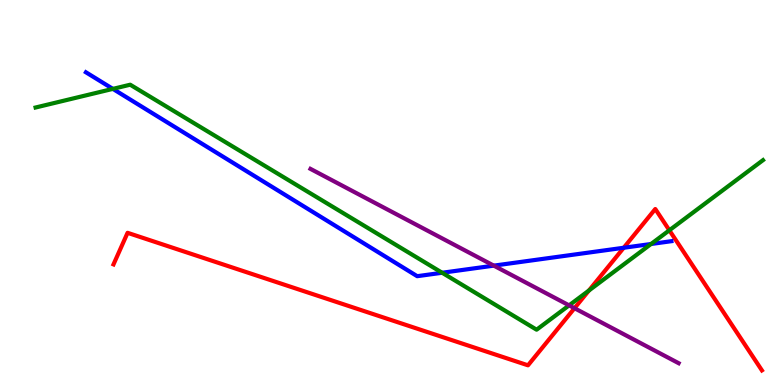[{'lines': ['blue', 'red'], 'intersections': [{'x': 8.05, 'y': 3.56}]}, {'lines': ['green', 'red'], 'intersections': [{'x': 7.6, 'y': 2.45}, {'x': 8.64, 'y': 4.02}]}, {'lines': ['purple', 'red'], 'intersections': [{'x': 7.41, 'y': 1.99}]}, {'lines': ['blue', 'green'], 'intersections': [{'x': 1.46, 'y': 7.69}, {'x': 5.71, 'y': 2.92}, {'x': 8.4, 'y': 3.66}]}, {'lines': ['blue', 'purple'], 'intersections': [{'x': 6.37, 'y': 3.1}]}, {'lines': ['green', 'purple'], 'intersections': [{'x': 7.34, 'y': 2.07}]}]